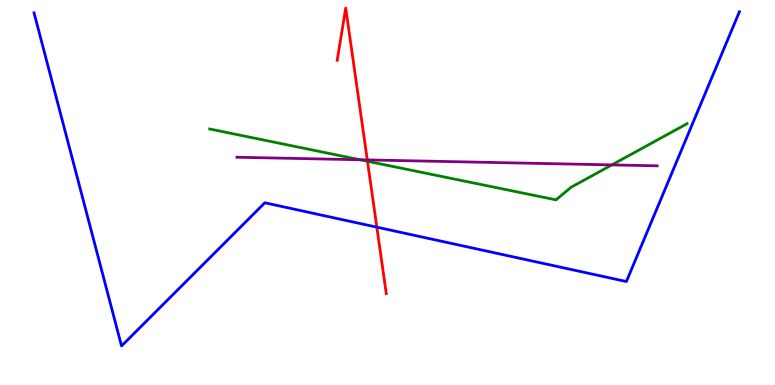[{'lines': ['blue', 'red'], 'intersections': [{'x': 4.86, 'y': 4.1}]}, {'lines': ['green', 'red'], 'intersections': [{'x': 4.74, 'y': 5.81}]}, {'lines': ['purple', 'red'], 'intersections': [{'x': 4.74, 'y': 5.85}]}, {'lines': ['blue', 'green'], 'intersections': []}, {'lines': ['blue', 'purple'], 'intersections': []}, {'lines': ['green', 'purple'], 'intersections': [{'x': 4.65, 'y': 5.85}, {'x': 7.89, 'y': 5.72}]}]